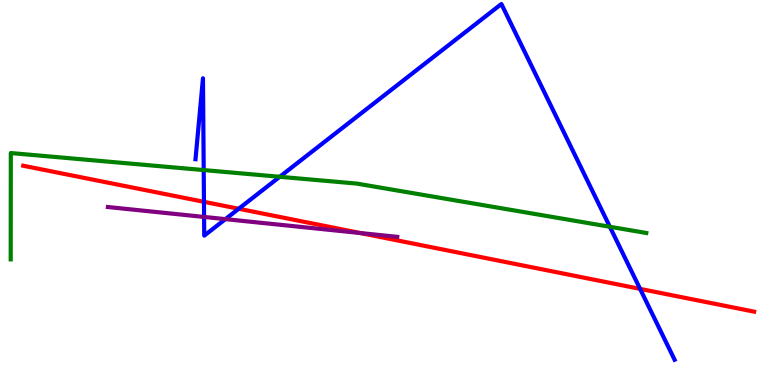[{'lines': ['blue', 'red'], 'intersections': [{'x': 2.63, 'y': 4.76}, {'x': 3.08, 'y': 4.58}, {'x': 8.26, 'y': 2.5}]}, {'lines': ['green', 'red'], 'intersections': []}, {'lines': ['purple', 'red'], 'intersections': [{'x': 4.65, 'y': 3.95}]}, {'lines': ['blue', 'green'], 'intersections': [{'x': 2.63, 'y': 5.58}, {'x': 3.61, 'y': 5.41}, {'x': 7.87, 'y': 4.11}]}, {'lines': ['blue', 'purple'], 'intersections': [{'x': 2.63, 'y': 4.37}, {'x': 2.91, 'y': 4.31}]}, {'lines': ['green', 'purple'], 'intersections': []}]